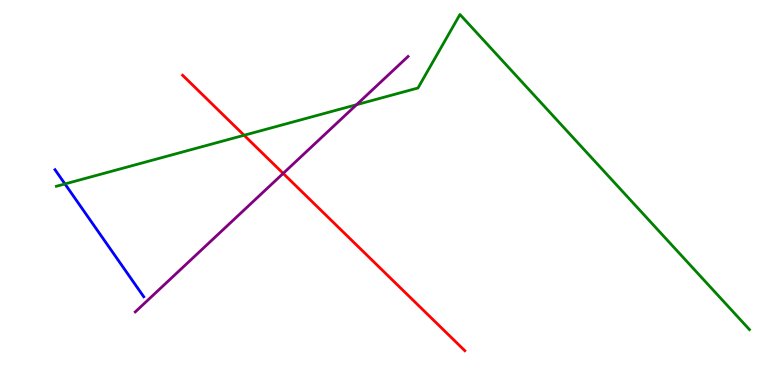[{'lines': ['blue', 'red'], 'intersections': []}, {'lines': ['green', 'red'], 'intersections': [{'x': 3.15, 'y': 6.49}]}, {'lines': ['purple', 'red'], 'intersections': [{'x': 3.65, 'y': 5.5}]}, {'lines': ['blue', 'green'], 'intersections': [{'x': 0.838, 'y': 5.22}]}, {'lines': ['blue', 'purple'], 'intersections': []}, {'lines': ['green', 'purple'], 'intersections': [{'x': 4.6, 'y': 7.28}]}]